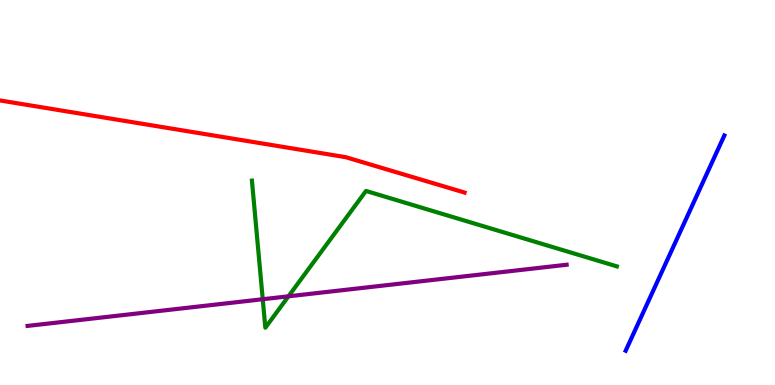[{'lines': ['blue', 'red'], 'intersections': []}, {'lines': ['green', 'red'], 'intersections': []}, {'lines': ['purple', 'red'], 'intersections': []}, {'lines': ['blue', 'green'], 'intersections': []}, {'lines': ['blue', 'purple'], 'intersections': []}, {'lines': ['green', 'purple'], 'intersections': [{'x': 3.39, 'y': 2.23}, {'x': 3.72, 'y': 2.3}]}]